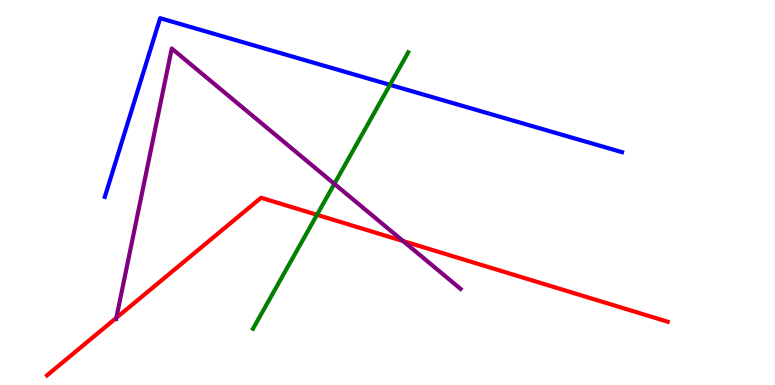[{'lines': ['blue', 'red'], 'intersections': []}, {'lines': ['green', 'red'], 'intersections': [{'x': 4.09, 'y': 4.42}]}, {'lines': ['purple', 'red'], 'intersections': [{'x': 1.5, 'y': 1.74}, {'x': 5.2, 'y': 3.74}]}, {'lines': ['blue', 'green'], 'intersections': [{'x': 5.03, 'y': 7.8}]}, {'lines': ['blue', 'purple'], 'intersections': []}, {'lines': ['green', 'purple'], 'intersections': [{'x': 4.31, 'y': 5.22}]}]